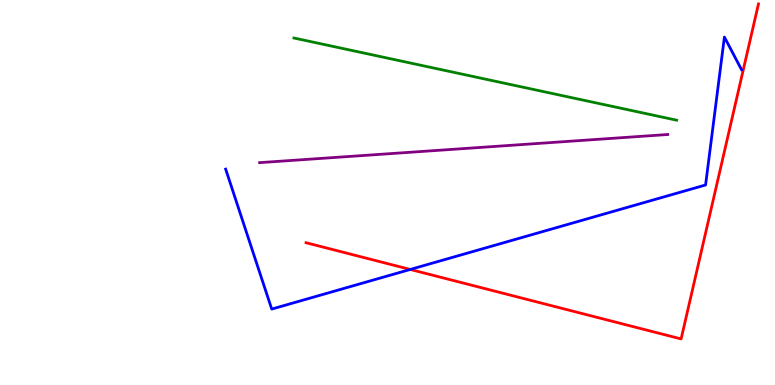[{'lines': ['blue', 'red'], 'intersections': [{'x': 5.29, 'y': 3.0}]}, {'lines': ['green', 'red'], 'intersections': []}, {'lines': ['purple', 'red'], 'intersections': []}, {'lines': ['blue', 'green'], 'intersections': []}, {'lines': ['blue', 'purple'], 'intersections': []}, {'lines': ['green', 'purple'], 'intersections': []}]